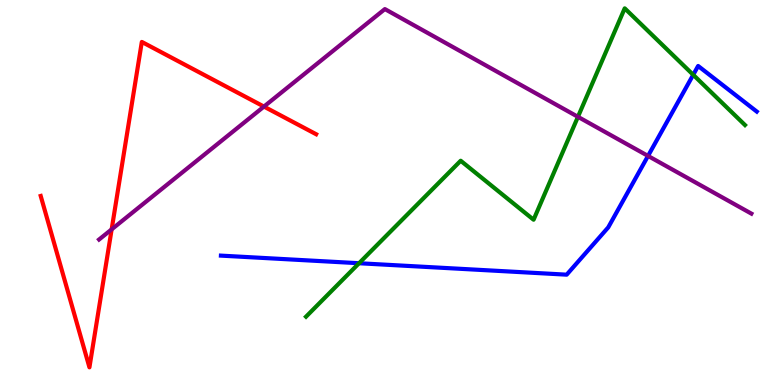[{'lines': ['blue', 'red'], 'intersections': []}, {'lines': ['green', 'red'], 'intersections': []}, {'lines': ['purple', 'red'], 'intersections': [{'x': 1.44, 'y': 4.04}, {'x': 3.41, 'y': 7.23}]}, {'lines': ['blue', 'green'], 'intersections': [{'x': 4.63, 'y': 3.16}, {'x': 8.94, 'y': 8.06}]}, {'lines': ['blue', 'purple'], 'intersections': [{'x': 8.36, 'y': 5.95}]}, {'lines': ['green', 'purple'], 'intersections': [{'x': 7.46, 'y': 6.97}]}]